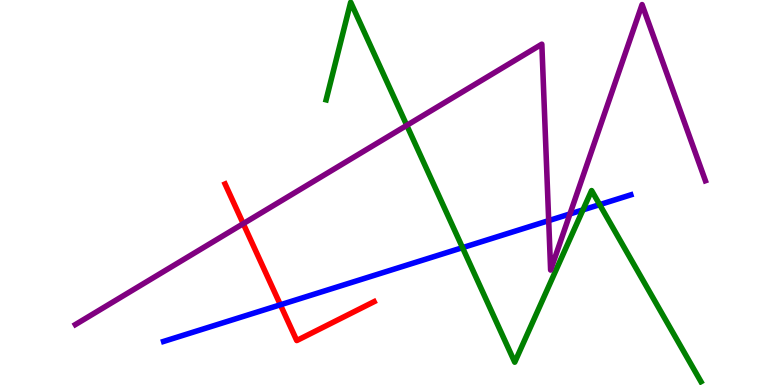[{'lines': ['blue', 'red'], 'intersections': [{'x': 3.62, 'y': 2.08}]}, {'lines': ['green', 'red'], 'intersections': []}, {'lines': ['purple', 'red'], 'intersections': [{'x': 3.14, 'y': 4.19}]}, {'lines': ['blue', 'green'], 'intersections': [{'x': 5.97, 'y': 3.57}, {'x': 7.52, 'y': 4.55}, {'x': 7.74, 'y': 4.68}]}, {'lines': ['blue', 'purple'], 'intersections': [{'x': 7.08, 'y': 4.27}, {'x': 7.35, 'y': 4.44}]}, {'lines': ['green', 'purple'], 'intersections': [{'x': 5.25, 'y': 6.74}]}]